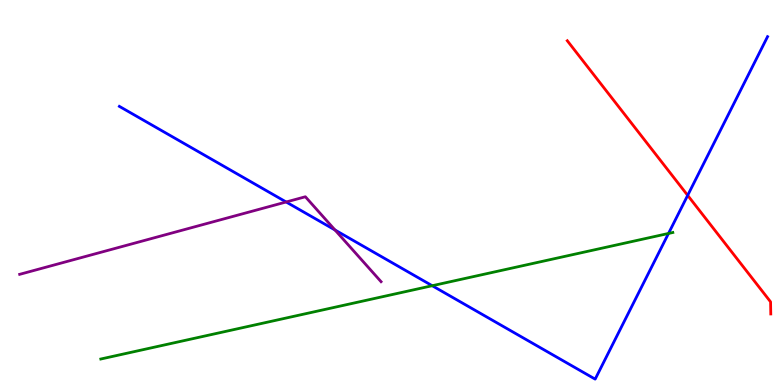[{'lines': ['blue', 'red'], 'intersections': [{'x': 8.87, 'y': 4.93}]}, {'lines': ['green', 'red'], 'intersections': []}, {'lines': ['purple', 'red'], 'intersections': []}, {'lines': ['blue', 'green'], 'intersections': [{'x': 5.58, 'y': 2.58}, {'x': 8.63, 'y': 3.94}]}, {'lines': ['blue', 'purple'], 'intersections': [{'x': 3.69, 'y': 4.75}, {'x': 4.32, 'y': 4.03}]}, {'lines': ['green', 'purple'], 'intersections': []}]